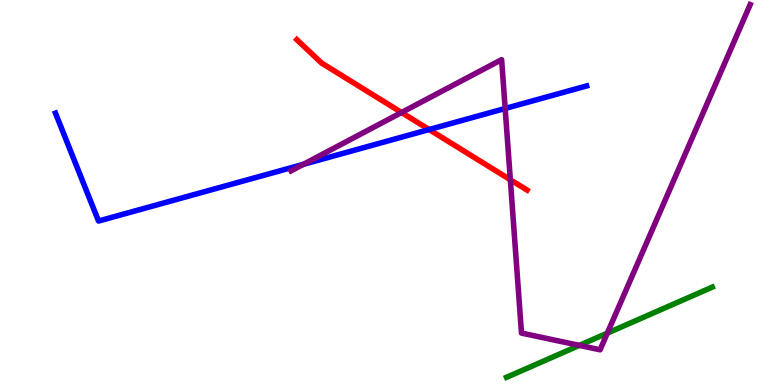[{'lines': ['blue', 'red'], 'intersections': [{'x': 5.54, 'y': 6.64}]}, {'lines': ['green', 'red'], 'intersections': []}, {'lines': ['purple', 'red'], 'intersections': [{'x': 5.18, 'y': 7.08}, {'x': 6.59, 'y': 5.33}]}, {'lines': ['blue', 'green'], 'intersections': []}, {'lines': ['blue', 'purple'], 'intersections': [{'x': 3.91, 'y': 5.73}, {'x': 6.52, 'y': 7.18}]}, {'lines': ['green', 'purple'], 'intersections': [{'x': 7.48, 'y': 1.03}, {'x': 7.84, 'y': 1.35}]}]